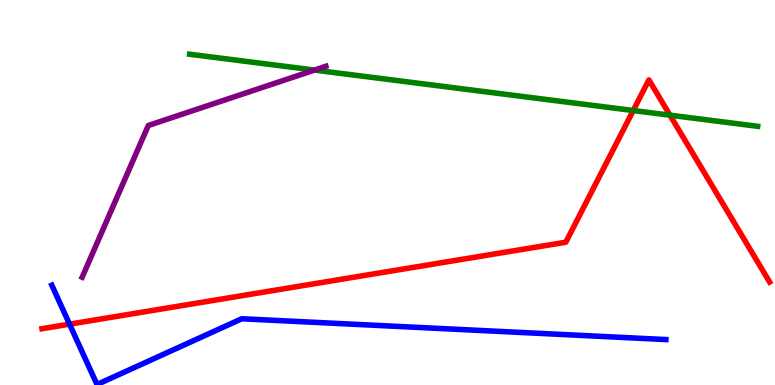[{'lines': ['blue', 'red'], 'intersections': [{'x': 0.897, 'y': 1.58}]}, {'lines': ['green', 'red'], 'intersections': [{'x': 8.17, 'y': 7.13}, {'x': 8.64, 'y': 7.01}]}, {'lines': ['purple', 'red'], 'intersections': []}, {'lines': ['blue', 'green'], 'intersections': []}, {'lines': ['blue', 'purple'], 'intersections': []}, {'lines': ['green', 'purple'], 'intersections': [{'x': 4.06, 'y': 8.18}]}]